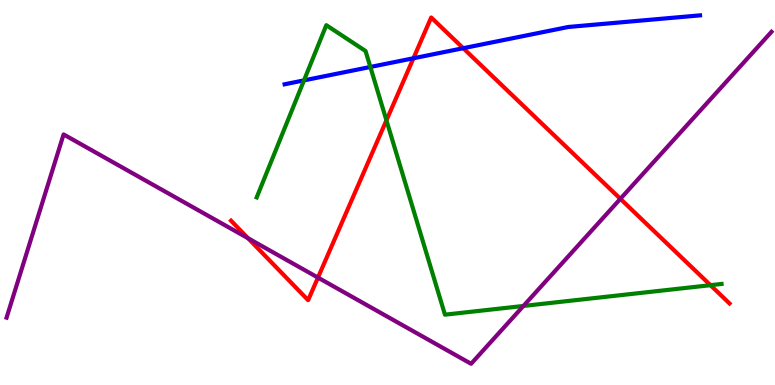[{'lines': ['blue', 'red'], 'intersections': [{'x': 5.33, 'y': 8.49}, {'x': 5.98, 'y': 8.75}]}, {'lines': ['green', 'red'], 'intersections': [{'x': 4.99, 'y': 6.87}, {'x': 9.17, 'y': 2.59}]}, {'lines': ['purple', 'red'], 'intersections': [{'x': 3.2, 'y': 3.81}, {'x': 4.1, 'y': 2.79}, {'x': 8.0, 'y': 4.84}]}, {'lines': ['blue', 'green'], 'intersections': [{'x': 3.92, 'y': 7.91}, {'x': 4.78, 'y': 8.26}]}, {'lines': ['blue', 'purple'], 'intersections': []}, {'lines': ['green', 'purple'], 'intersections': [{'x': 6.75, 'y': 2.05}]}]